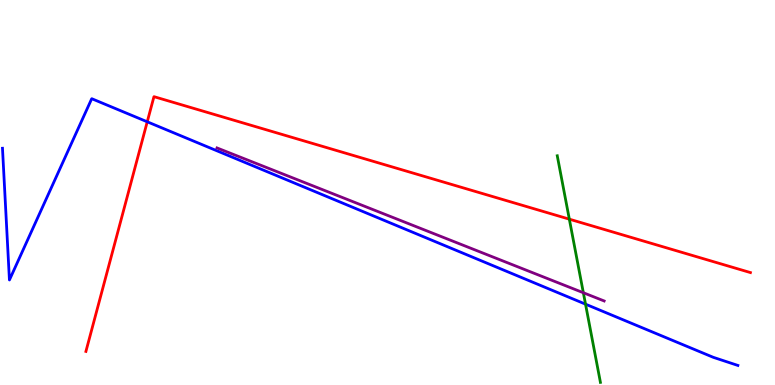[{'lines': ['blue', 'red'], 'intersections': [{'x': 1.9, 'y': 6.84}]}, {'lines': ['green', 'red'], 'intersections': [{'x': 7.35, 'y': 4.31}]}, {'lines': ['purple', 'red'], 'intersections': []}, {'lines': ['blue', 'green'], 'intersections': [{'x': 7.56, 'y': 2.1}]}, {'lines': ['blue', 'purple'], 'intersections': []}, {'lines': ['green', 'purple'], 'intersections': [{'x': 7.53, 'y': 2.4}]}]